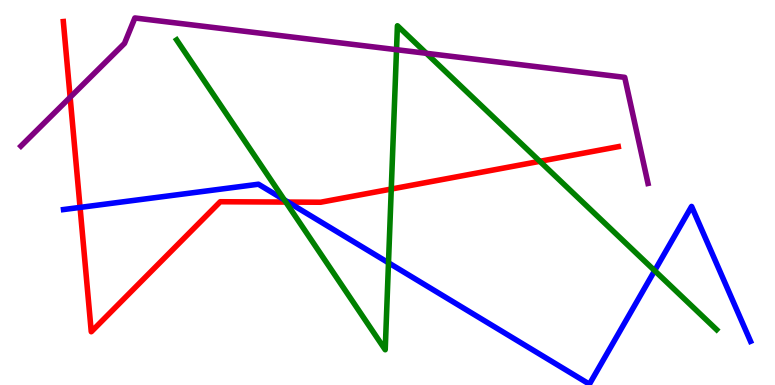[{'lines': ['blue', 'red'], 'intersections': [{'x': 1.03, 'y': 4.61}, {'x': 3.72, 'y': 4.75}]}, {'lines': ['green', 'red'], 'intersections': [{'x': 3.69, 'y': 4.75}, {'x': 5.05, 'y': 5.09}, {'x': 6.97, 'y': 5.81}]}, {'lines': ['purple', 'red'], 'intersections': [{'x': 0.905, 'y': 7.47}]}, {'lines': ['blue', 'green'], 'intersections': [{'x': 3.67, 'y': 4.81}, {'x': 5.01, 'y': 3.17}, {'x': 8.45, 'y': 2.97}]}, {'lines': ['blue', 'purple'], 'intersections': []}, {'lines': ['green', 'purple'], 'intersections': [{'x': 5.12, 'y': 8.71}, {'x': 5.5, 'y': 8.62}]}]